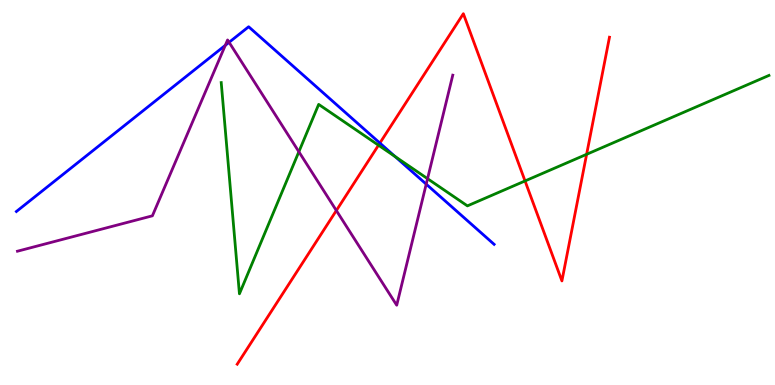[{'lines': ['blue', 'red'], 'intersections': [{'x': 4.9, 'y': 6.28}]}, {'lines': ['green', 'red'], 'intersections': [{'x': 4.88, 'y': 6.23}, {'x': 6.77, 'y': 5.3}, {'x': 7.57, 'y': 5.99}]}, {'lines': ['purple', 'red'], 'intersections': [{'x': 4.34, 'y': 4.53}]}, {'lines': ['blue', 'green'], 'intersections': [{'x': 5.1, 'y': 5.94}]}, {'lines': ['blue', 'purple'], 'intersections': [{'x': 2.91, 'y': 8.82}, {'x': 2.96, 'y': 8.9}, {'x': 5.5, 'y': 5.22}]}, {'lines': ['green', 'purple'], 'intersections': [{'x': 3.86, 'y': 6.06}, {'x': 5.52, 'y': 5.36}]}]